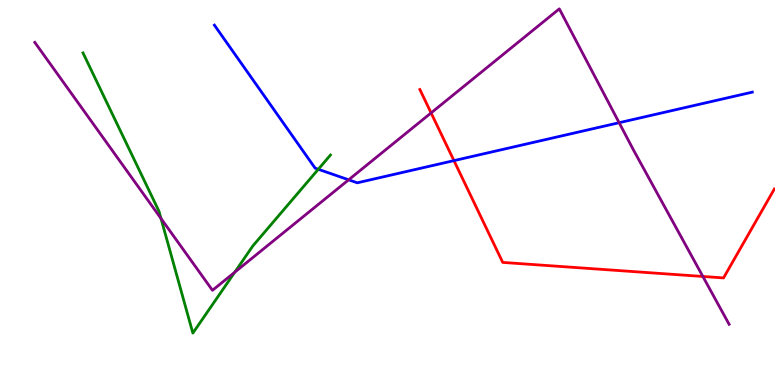[{'lines': ['blue', 'red'], 'intersections': [{'x': 5.86, 'y': 5.83}]}, {'lines': ['green', 'red'], 'intersections': []}, {'lines': ['purple', 'red'], 'intersections': [{'x': 5.56, 'y': 7.07}, {'x': 9.07, 'y': 2.82}]}, {'lines': ['blue', 'green'], 'intersections': [{'x': 4.11, 'y': 5.6}]}, {'lines': ['blue', 'purple'], 'intersections': [{'x': 4.5, 'y': 5.33}, {'x': 7.99, 'y': 6.81}]}, {'lines': ['green', 'purple'], 'intersections': [{'x': 2.08, 'y': 4.33}, {'x': 3.03, 'y': 2.93}]}]